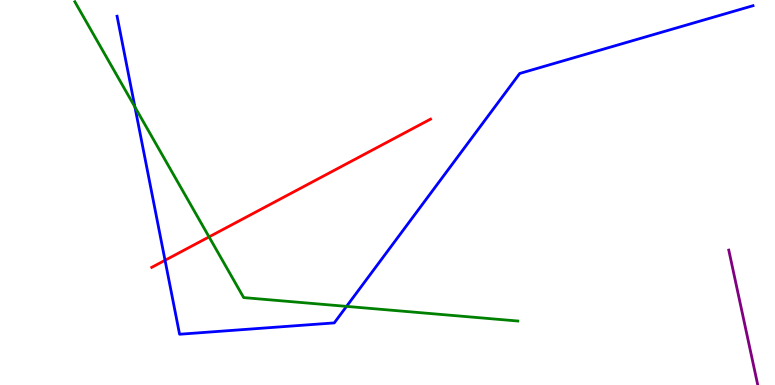[{'lines': ['blue', 'red'], 'intersections': [{'x': 2.13, 'y': 3.24}]}, {'lines': ['green', 'red'], 'intersections': [{'x': 2.7, 'y': 3.85}]}, {'lines': ['purple', 'red'], 'intersections': []}, {'lines': ['blue', 'green'], 'intersections': [{'x': 1.74, 'y': 7.22}, {'x': 4.47, 'y': 2.04}]}, {'lines': ['blue', 'purple'], 'intersections': []}, {'lines': ['green', 'purple'], 'intersections': []}]